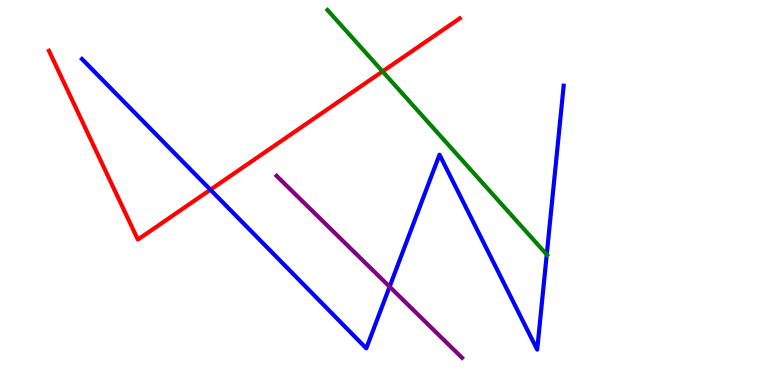[{'lines': ['blue', 'red'], 'intersections': [{'x': 2.72, 'y': 5.07}]}, {'lines': ['green', 'red'], 'intersections': [{'x': 4.94, 'y': 8.14}]}, {'lines': ['purple', 'red'], 'intersections': []}, {'lines': ['blue', 'green'], 'intersections': [{'x': 7.05, 'y': 3.39}]}, {'lines': ['blue', 'purple'], 'intersections': [{'x': 5.03, 'y': 2.55}]}, {'lines': ['green', 'purple'], 'intersections': []}]